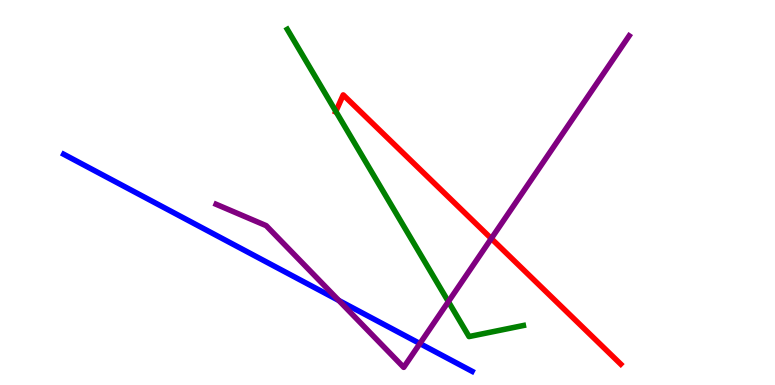[{'lines': ['blue', 'red'], 'intersections': []}, {'lines': ['green', 'red'], 'intersections': [{'x': 4.33, 'y': 7.11}]}, {'lines': ['purple', 'red'], 'intersections': [{'x': 6.34, 'y': 3.8}]}, {'lines': ['blue', 'green'], 'intersections': []}, {'lines': ['blue', 'purple'], 'intersections': [{'x': 4.37, 'y': 2.2}, {'x': 5.42, 'y': 1.08}]}, {'lines': ['green', 'purple'], 'intersections': [{'x': 5.79, 'y': 2.16}]}]